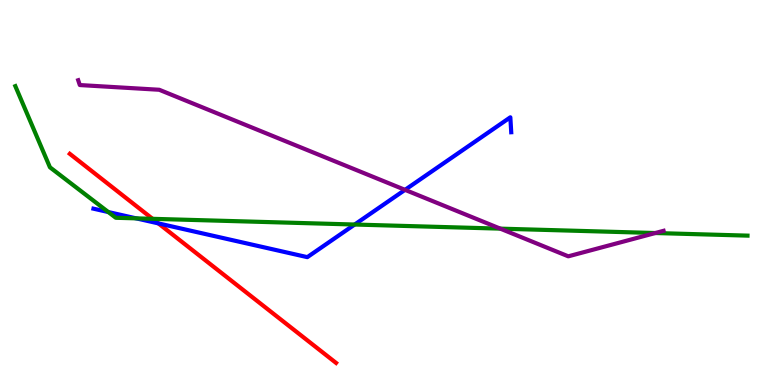[{'lines': ['blue', 'red'], 'intersections': [{'x': 2.04, 'y': 4.2}]}, {'lines': ['green', 'red'], 'intersections': [{'x': 1.97, 'y': 4.32}]}, {'lines': ['purple', 'red'], 'intersections': []}, {'lines': ['blue', 'green'], 'intersections': [{'x': 1.4, 'y': 4.49}, {'x': 1.76, 'y': 4.33}, {'x': 4.58, 'y': 4.17}]}, {'lines': ['blue', 'purple'], 'intersections': [{'x': 5.23, 'y': 5.07}]}, {'lines': ['green', 'purple'], 'intersections': [{'x': 6.46, 'y': 4.06}, {'x': 8.46, 'y': 3.95}]}]